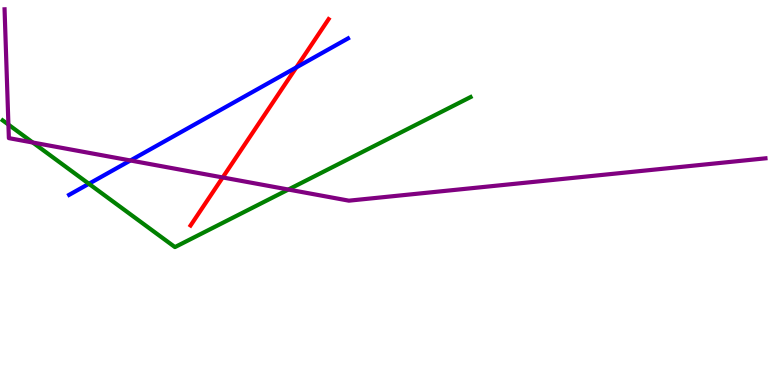[{'lines': ['blue', 'red'], 'intersections': [{'x': 3.82, 'y': 8.25}]}, {'lines': ['green', 'red'], 'intersections': []}, {'lines': ['purple', 'red'], 'intersections': [{'x': 2.87, 'y': 5.39}]}, {'lines': ['blue', 'green'], 'intersections': [{'x': 1.15, 'y': 5.23}]}, {'lines': ['blue', 'purple'], 'intersections': [{'x': 1.68, 'y': 5.83}]}, {'lines': ['green', 'purple'], 'intersections': [{'x': 0.109, 'y': 6.76}, {'x': 0.423, 'y': 6.3}, {'x': 3.72, 'y': 5.08}]}]